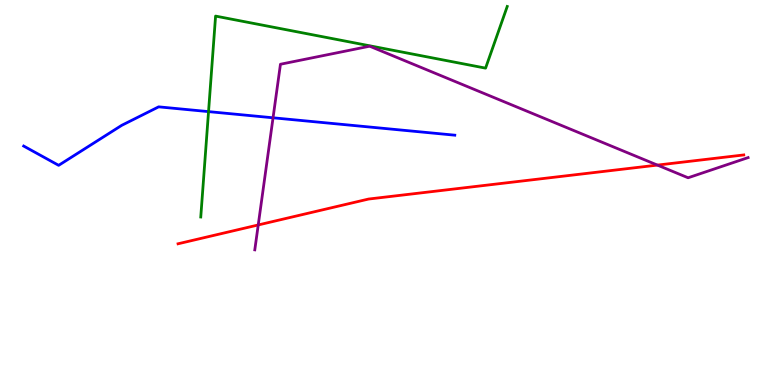[{'lines': ['blue', 'red'], 'intersections': []}, {'lines': ['green', 'red'], 'intersections': []}, {'lines': ['purple', 'red'], 'intersections': [{'x': 3.33, 'y': 4.16}, {'x': 8.48, 'y': 5.71}]}, {'lines': ['blue', 'green'], 'intersections': [{'x': 2.69, 'y': 7.1}]}, {'lines': ['blue', 'purple'], 'intersections': [{'x': 3.52, 'y': 6.94}]}, {'lines': ['green', 'purple'], 'intersections': []}]